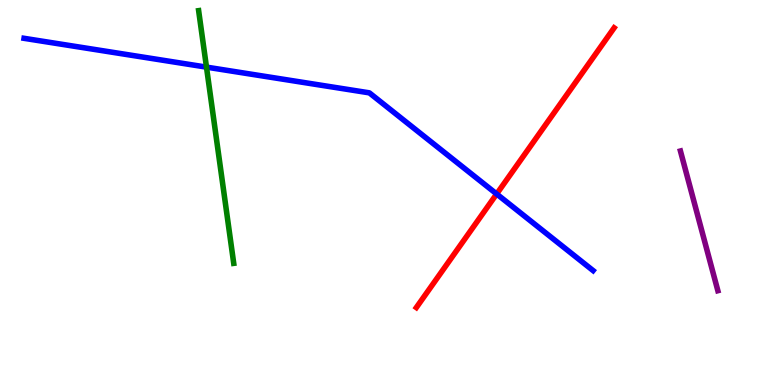[{'lines': ['blue', 'red'], 'intersections': [{'x': 6.41, 'y': 4.96}]}, {'lines': ['green', 'red'], 'intersections': []}, {'lines': ['purple', 'red'], 'intersections': []}, {'lines': ['blue', 'green'], 'intersections': [{'x': 2.66, 'y': 8.26}]}, {'lines': ['blue', 'purple'], 'intersections': []}, {'lines': ['green', 'purple'], 'intersections': []}]